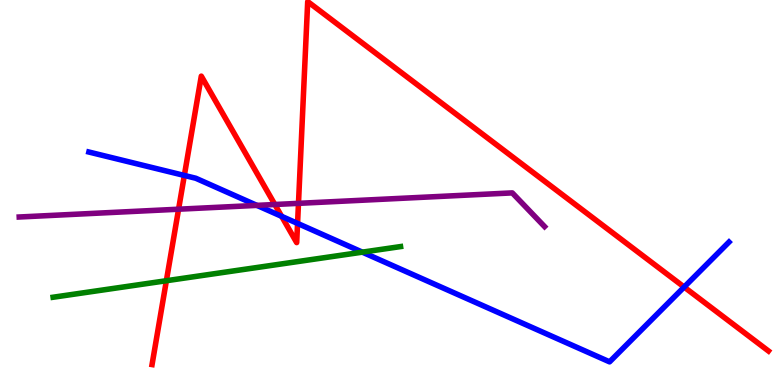[{'lines': ['blue', 'red'], 'intersections': [{'x': 2.38, 'y': 5.44}, {'x': 3.63, 'y': 4.38}, {'x': 3.84, 'y': 4.2}, {'x': 8.83, 'y': 2.54}]}, {'lines': ['green', 'red'], 'intersections': [{'x': 2.15, 'y': 2.71}]}, {'lines': ['purple', 'red'], 'intersections': [{'x': 2.3, 'y': 4.57}, {'x': 3.55, 'y': 4.69}, {'x': 3.85, 'y': 4.72}]}, {'lines': ['blue', 'green'], 'intersections': [{'x': 4.68, 'y': 3.45}]}, {'lines': ['blue', 'purple'], 'intersections': [{'x': 3.31, 'y': 4.67}]}, {'lines': ['green', 'purple'], 'intersections': []}]